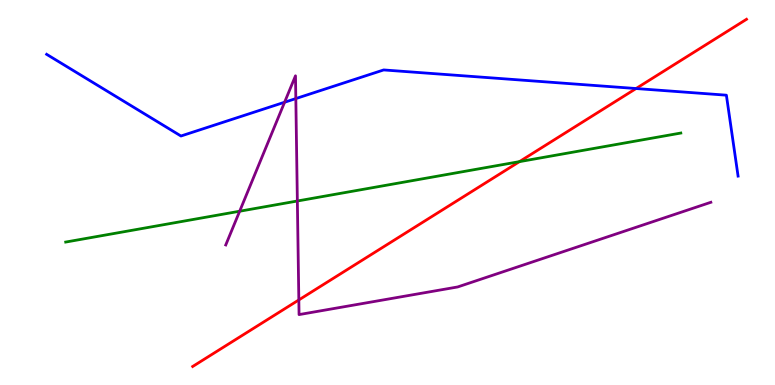[{'lines': ['blue', 'red'], 'intersections': [{'x': 8.21, 'y': 7.7}]}, {'lines': ['green', 'red'], 'intersections': [{'x': 6.7, 'y': 5.8}]}, {'lines': ['purple', 'red'], 'intersections': [{'x': 3.86, 'y': 2.21}]}, {'lines': ['blue', 'green'], 'intersections': []}, {'lines': ['blue', 'purple'], 'intersections': [{'x': 3.67, 'y': 7.34}, {'x': 3.82, 'y': 7.44}]}, {'lines': ['green', 'purple'], 'intersections': [{'x': 3.09, 'y': 4.51}, {'x': 3.84, 'y': 4.78}]}]